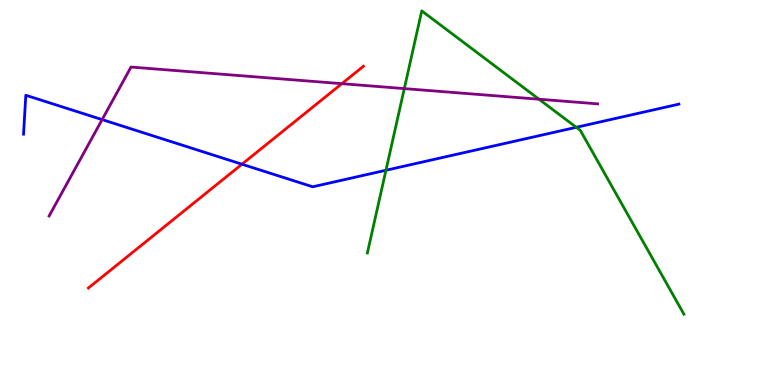[{'lines': ['blue', 'red'], 'intersections': [{'x': 3.12, 'y': 5.73}]}, {'lines': ['green', 'red'], 'intersections': []}, {'lines': ['purple', 'red'], 'intersections': [{'x': 4.41, 'y': 7.83}]}, {'lines': ['blue', 'green'], 'intersections': [{'x': 4.98, 'y': 5.58}, {'x': 7.44, 'y': 6.69}]}, {'lines': ['blue', 'purple'], 'intersections': [{'x': 1.32, 'y': 6.89}]}, {'lines': ['green', 'purple'], 'intersections': [{'x': 5.22, 'y': 7.7}, {'x': 6.95, 'y': 7.42}]}]